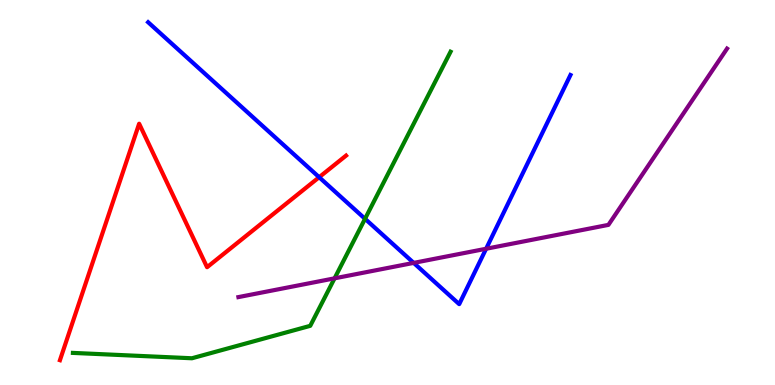[{'lines': ['blue', 'red'], 'intersections': [{'x': 4.12, 'y': 5.4}]}, {'lines': ['green', 'red'], 'intersections': []}, {'lines': ['purple', 'red'], 'intersections': []}, {'lines': ['blue', 'green'], 'intersections': [{'x': 4.71, 'y': 4.32}]}, {'lines': ['blue', 'purple'], 'intersections': [{'x': 5.34, 'y': 3.17}, {'x': 6.27, 'y': 3.54}]}, {'lines': ['green', 'purple'], 'intersections': [{'x': 4.32, 'y': 2.77}]}]